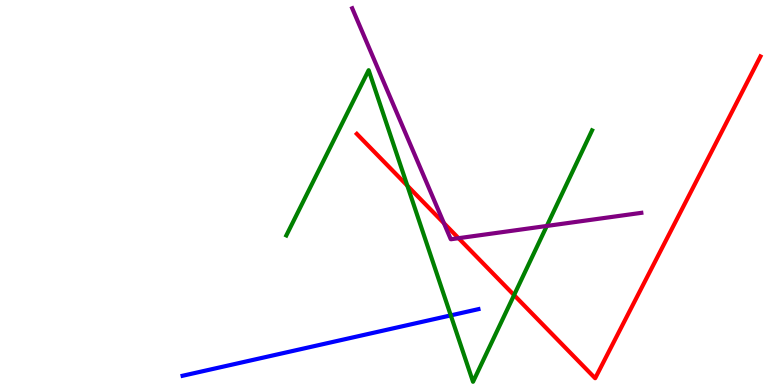[{'lines': ['blue', 'red'], 'intersections': []}, {'lines': ['green', 'red'], 'intersections': [{'x': 5.26, 'y': 5.18}, {'x': 6.63, 'y': 2.34}]}, {'lines': ['purple', 'red'], 'intersections': [{'x': 5.73, 'y': 4.2}, {'x': 5.92, 'y': 3.81}]}, {'lines': ['blue', 'green'], 'intersections': [{'x': 5.82, 'y': 1.81}]}, {'lines': ['blue', 'purple'], 'intersections': []}, {'lines': ['green', 'purple'], 'intersections': [{'x': 7.06, 'y': 4.13}]}]